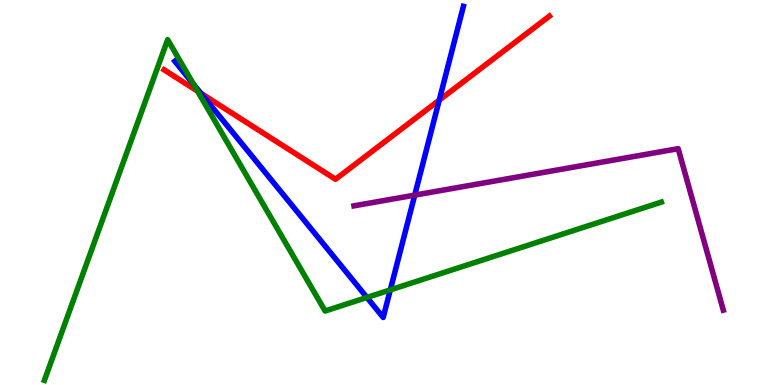[{'lines': ['blue', 'red'], 'intersections': [{'x': 2.59, 'y': 7.58}, {'x': 5.67, 'y': 7.4}]}, {'lines': ['green', 'red'], 'intersections': [{'x': 2.55, 'y': 7.63}]}, {'lines': ['purple', 'red'], 'intersections': []}, {'lines': ['blue', 'green'], 'intersections': [{'x': 2.5, 'y': 7.81}, {'x': 4.73, 'y': 2.27}, {'x': 5.04, 'y': 2.47}]}, {'lines': ['blue', 'purple'], 'intersections': [{'x': 5.35, 'y': 4.93}]}, {'lines': ['green', 'purple'], 'intersections': []}]